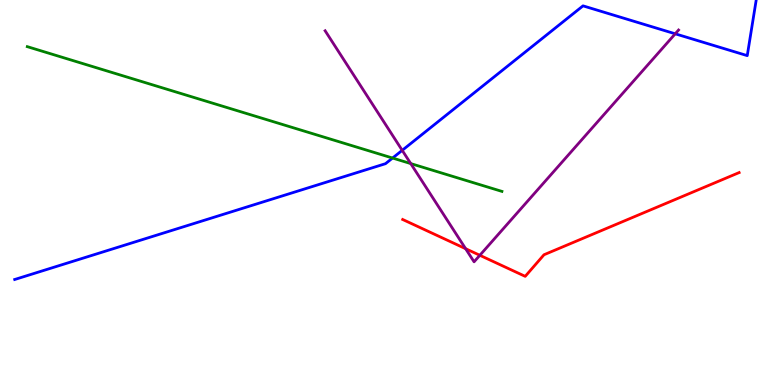[{'lines': ['blue', 'red'], 'intersections': []}, {'lines': ['green', 'red'], 'intersections': []}, {'lines': ['purple', 'red'], 'intersections': [{'x': 6.01, 'y': 3.54}, {'x': 6.19, 'y': 3.37}]}, {'lines': ['blue', 'green'], 'intersections': [{'x': 5.07, 'y': 5.9}]}, {'lines': ['blue', 'purple'], 'intersections': [{'x': 5.19, 'y': 6.1}, {'x': 8.71, 'y': 9.12}]}, {'lines': ['green', 'purple'], 'intersections': [{'x': 5.3, 'y': 5.75}]}]